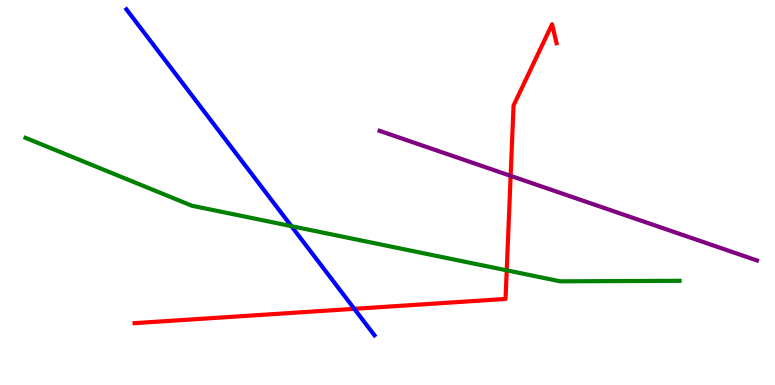[{'lines': ['blue', 'red'], 'intersections': [{'x': 4.57, 'y': 1.98}]}, {'lines': ['green', 'red'], 'intersections': [{'x': 6.54, 'y': 2.98}]}, {'lines': ['purple', 'red'], 'intersections': [{'x': 6.59, 'y': 5.43}]}, {'lines': ['blue', 'green'], 'intersections': [{'x': 3.76, 'y': 4.13}]}, {'lines': ['blue', 'purple'], 'intersections': []}, {'lines': ['green', 'purple'], 'intersections': []}]